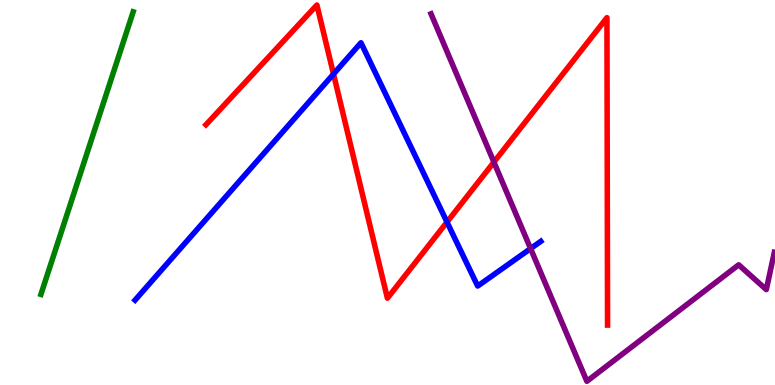[{'lines': ['blue', 'red'], 'intersections': [{'x': 4.3, 'y': 8.08}, {'x': 5.77, 'y': 4.23}]}, {'lines': ['green', 'red'], 'intersections': []}, {'lines': ['purple', 'red'], 'intersections': [{'x': 6.37, 'y': 5.79}]}, {'lines': ['blue', 'green'], 'intersections': []}, {'lines': ['blue', 'purple'], 'intersections': [{'x': 6.85, 'y': 3.54}]}, {'lines': ['green', 'purple'], 'intersections': []}]